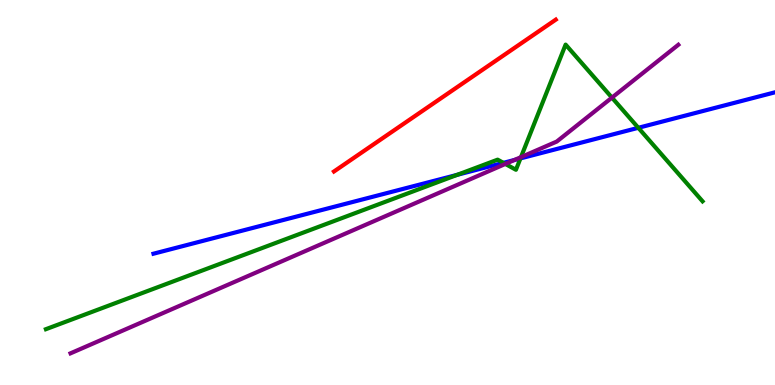[{'lines': ['blue', 'red'], 'intersections': []}, {'lines': ['green', 'red'], 'intersections': []}, {'lines': ['purple', 'red'], 'intersections': []}, {'lines': ['blue', 'green'], 'intersections': [{'x': 5.9, 'y': 5.46}, {'x': 6.5, 'y': 5.77}, {'x': 6.72, 'y': 5.89}, {'x': 8.24, 'y': 6.68}]}, {'lines': ['blue', 'purple'], 'intersections': [{'x': 6.64, 'y': 5.85}]}, {'lines': ['green', 'purple'], 'intersections': [{'x': 6.52, 'y': 5.74}, {'x': 6.72, 'y': 5.92}, {'x': 7.9, 'y': 7.46}]}]